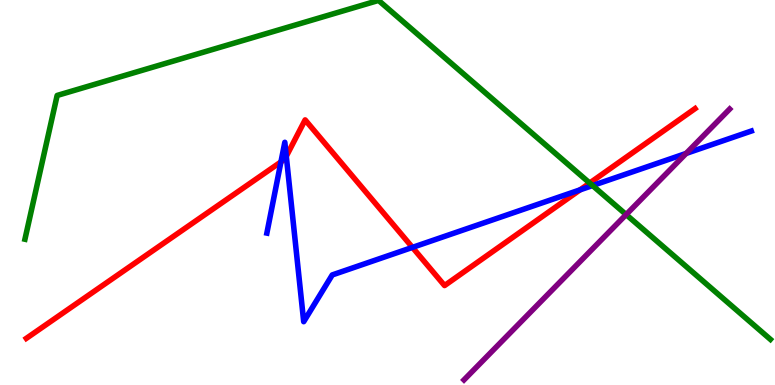[{'lines': ['blue', 'red'], 'intersections': [{'x': 3.63, 'y': 5.8}, {'x': 3.69, 'y': 5.94}, {'x': 5.32, 'y': 3.57}, {'x': 7.48, 'y': 5.07}]}, {'lines': ['green', 'red'], 'intersections': [{'x': 7.61, 'y': 5.25}]}, {'lines': ['purple', 'red'], 'intersections': []}, {'lines': ['blue', 'green'], 'intersections': [{'x': 7.65, 'y': 5.18}]}, {'lines': ['blue', 'purple'], 'intersections': [{'x': 8.85, 'y': 6.01}]}, {'lines': ['green', 'purple'], 'intersections': [{'x': 8.08, 'y': 4.43}]}]